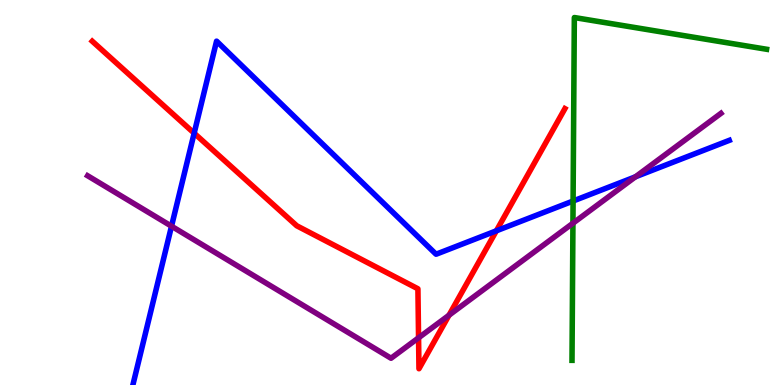[{'lines': ['blue', 'red'], 'intersections': [{'x': 2.51, 'y': 6.54}, {'x': 6.4, 'y': 4.0}]}, {'lines': ['green', 'red'], 'intersections': []}, {'lines': ['purple', 'red'], 'intersections': [{'x': 5.4, 'y': 1.23}, {'x': 5.79, 'y': 1.81}]}, {'lines': ['blue', 'green'], 'intersections': [{'x': 7.39, 'y': 4.78}]}, {'lines': ['blue', 'purple'], 'intersections': [{'x': 2.21, 'y': 4.12}, {'x': 8.2, 'y': 5.41}]}, {'lines': ['green', 'purple'], 'intersections': [{'x': 7.39, 'y': 4.2}]}]